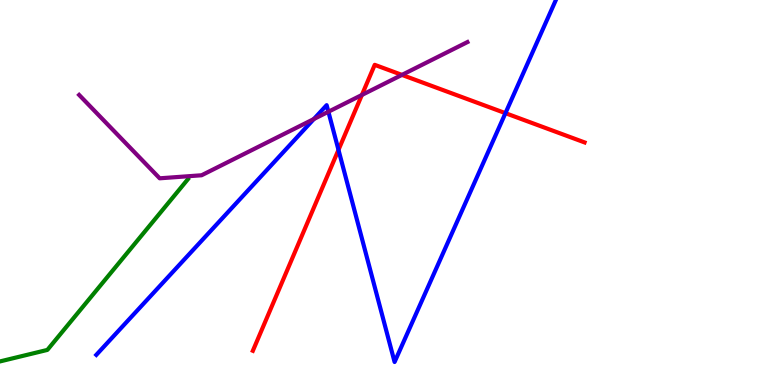[{'lines': ['blue', 'red'], 'intersections': [{'x': 4.37, 'y': 6.11}, {'x': 6.52, 'y': 7.06}]}, {'lines': ['green', 'red'], 'intersections': []}, {'lines': ['purple', 'red'], 'intersections': [{'x': 4.67, 'y': 7.53}, {'x': 5.19, 'y': 8.05}]}, {'lines': ['blue', 'green'], 'intersections': []}, {'lines': ['blue', 'purple'], 'intersections': [{'x': 4.05, 'y': 6.91}, {'x': 4.24, 'y': 7.1}]}, {'lines': ['green', 'purple'], 'intersections': []}]